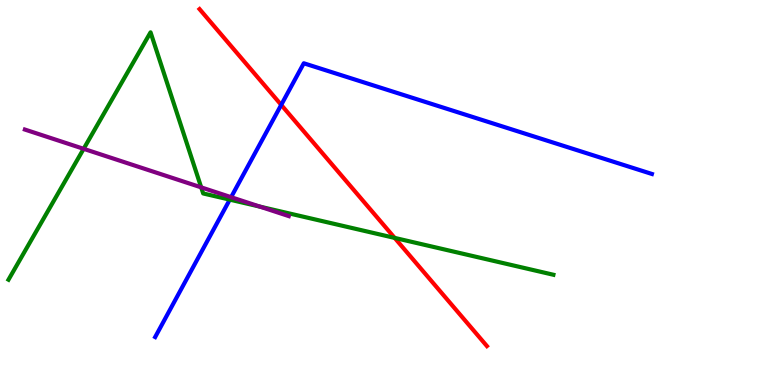[{'lines': ['blue', 'red'], 'intersections': [{'x': 3.63, 'y': 7.28}]}, {'lines': ['green', 'red'], 'intersections': [{'x': 5.09, 'y': 3.82}]}, {'lines': ['purple', 'red'], 'intersections': []}, {'lines': ['blue', 'green'], 'intersections': [{'x': 2.96, 'y': 4.81}]}, {'lines': ['blue', 'purple'], 'intersections': [{'x': 2.98, 'y': 4.88}]}, {'lines': ['green', 'purple'], 'intersections': [{'x': 1.08, 'y': 6.13}, {'x': 2.6, 'y': 5.13}, {'x': 3.35, 'y': 4.63}]}]